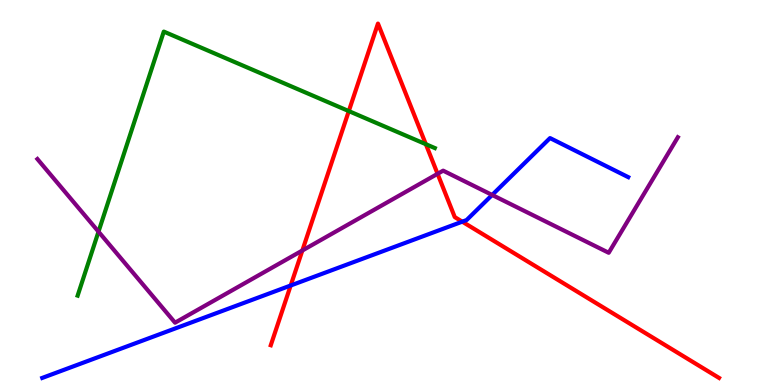[{'lines': ['blue', 'red'], 'intersections': [{'x': 3.75, 'y': 2.58}, {'x': 5.96, 'y': 4.24}]}, {'lines': ['green', 'red'], 'intersections': [{'x': 4.5, 'y': 7.11}, {'x': 5.49, 'y': 6.25}]}, {'lines': ['purple', 'red'], 'intersections': [{'x': 3.9, 'y': 3.49}, {'x': 5.65, 'y': 5.49}]}, {'lines': ['blue', 'green'], 'intersections': []}, {'lines': ['blue', 'purple'], 'intersections': [{'x': 6.35, 'y': 4.94}]}, {'lines': ['green', 'purple'], 'intersections': [{'x': 1.27, 'y': 3.98}]}]